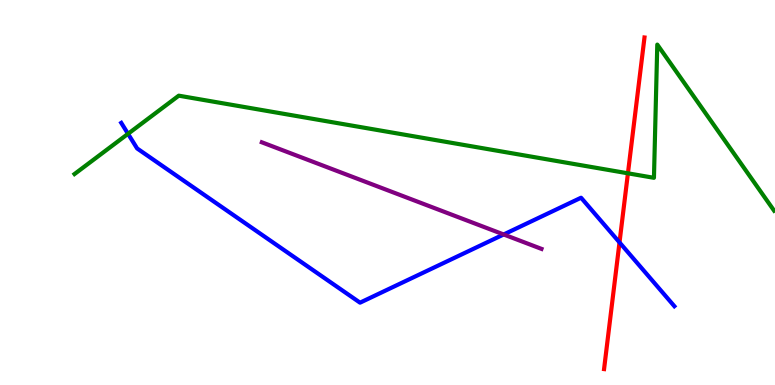[{'lines': ['blue', 'red'], 'intersections': [{'x': 7.99, 'y': 3.7}]}, {'lines': ['green', 'red'], 'intersections': [{'x': 8.1, 'y': 5.5}]}, {'lines': ['purple', 'red'], 'intersections': []}, {'lines': ['blue', 'green'], 'intersections': [{'x': 1.65, 'y': 6.52}]}, {'lines': ['blue', 'purple'], 'intersections': [{'x': 6.5, 'y': 3.91}]}, {'lines': ['green', 'purple'], 'intersections': []}]